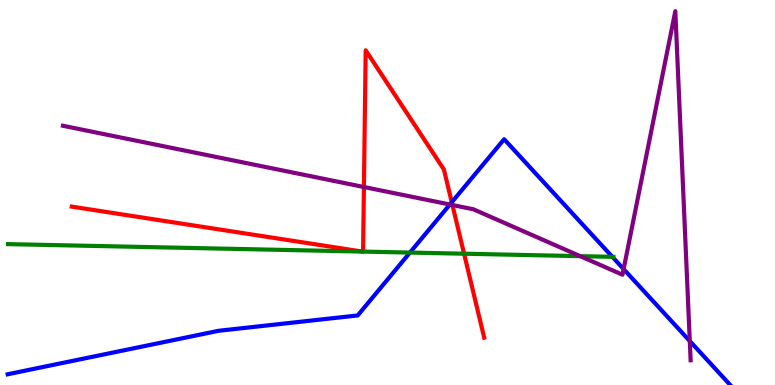[{'lines': ['blue', 'red'], 'intersections': [{'x': 5.83, 'y': 4.75}]}, {'lines': ['green', 'red'], 'intersections': [{'x': 4.68, 'y': 3.47}, {'x': 4.68, 'y': 3.47}, {'x': 5.99, 'y': 3.41}]}, {'lines': ['purple', 'red'], 'intersections': [{'x': 4.7, 'y': 5.14}, {'x': 5.84, 'y': 4.67}]}, {'lines': ['blue', 'green'], 'intersections': [{'x': 5.29, 'y': 3.44}, {'x': 7.9, 'y': 3.33}]}, {'lines': ['blue', 'purple'], 'intersections': [{'x': 5.8, 'y': 4.69}, {'x': 8.05, 'y': 3.01}, {'x': 8.9, 'y': 1.14}]}, {'lines': ['green', 'purple'], 'intersections': [{'x': 7.49, 'y': 3.35}]}]